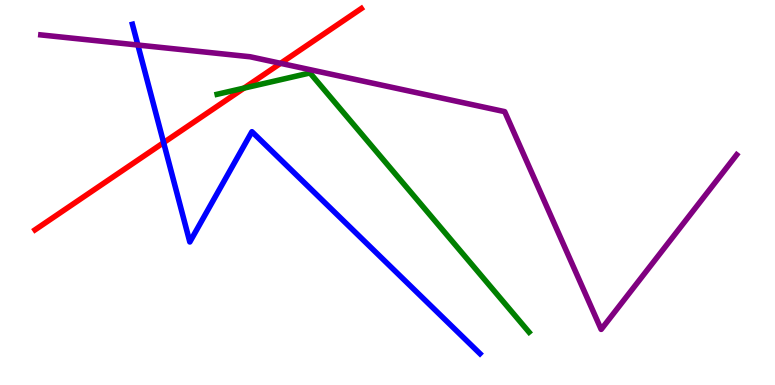[{'lines': ['blue', 'red'], 'intersections': [{'x': 2.11, 'y': 6.3}]}, {'lines': ['green', 'red'], 'intersections': [{'x': 3.15, 'y': 7.71}]}, {'lines': ['purple', 'red'], 'intersections': [{'x': 3.62, 'y': 8.36}]}, {'lines': ['blue', 'green'], 'intersections': []}, {'lines': ['blue', 'purple'], 'intersections': [{'x': 1.78, 'y': 8.83}]}, {'lines': ['green', 'purple'], 'intersections': []}]